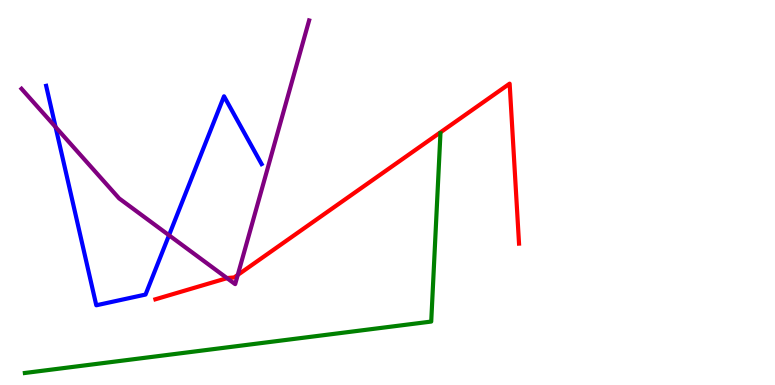[{'lines': ['blue', 'red'], 'intersections': []}, {'lines': ['green', 'red'], 'intersections': []}, {'lines': ['purple', 'red'], 'intersections': [{'x': 2.93, 'y': 2.78}, {'x': 3.07, 'y': 2.86}]}, {'lines': ['blue', 'green'], 'intersections': []}, {'lines': ['blue', 'purple'], 'intersections': [{'x': 0.717, 'y': 6.7}, {'x': 2.18, 'y': 3.89}]}, {'lines': ['green', 'purple'], 'intersections': []}]